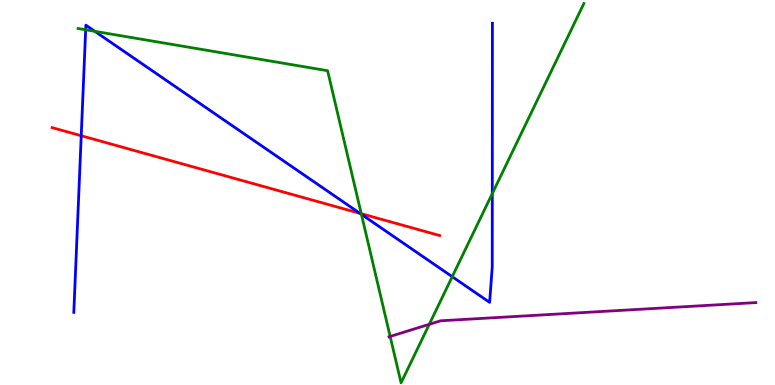[{'lines': ['blue', 'red'], 'intersections': [{'x': 1.05, 'y': 6.47}, {'x': 4.64, 'y': 4.46}]}, {'lines': ['green', 'red'], 'intersections': [{'x': 4.66, 'y': 4.45}]}, {'lines': ['purple', 'red'], 'intersections': []}, {'lines': ['blue', 'green'], 'intersections': [{'x': 1.11, 'y': 9.23}, {'x': 1.22, 'y': 9.19}, {'x': 4.66, 'y': 4.43}, {'x': 5.84, 'y': 2.81}, {'x': 6.35, 'y': 4.97}]}, {'lines': ['blue', 'purple'], 'intersections': []}, {'lines': ['green', 'purple'], 'intersections': [{'x': 5.03, 'y': 1.26}, {'x': 5.54, 'y': 1.58}]}]